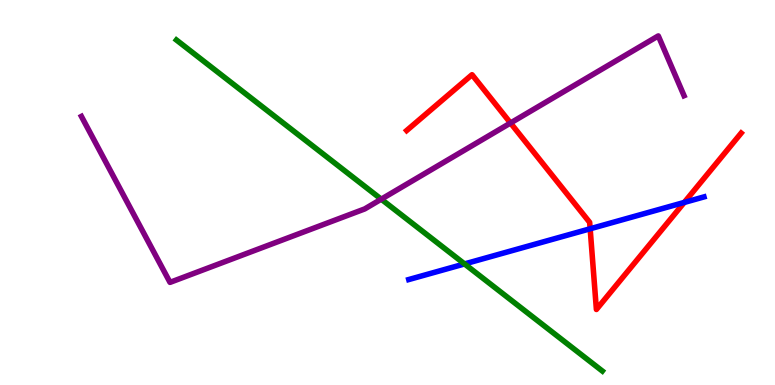[{'lines': ['blue', 'red'], 'intersections': [{'x': 7.61, 'y': 4.06}, {'x': 8.83, 'y': 4.74}]}, {'lines': ['green', 'red'], 'intersections': []}, {'lines': ['purple', 'red'], 'intersections': [{'x': 6.59, 'y': 6.81}]}, {'lines': ['blue', 'green'], 'intersections': [{'x': 5.99, 'y': 3.14}]}, {'lines': ['blue', 'purple'], 'intersections': []}, {'lines': ['green', 'purple'], 'intersections': [{'x': 4.92, 'y': 4.83}]}]